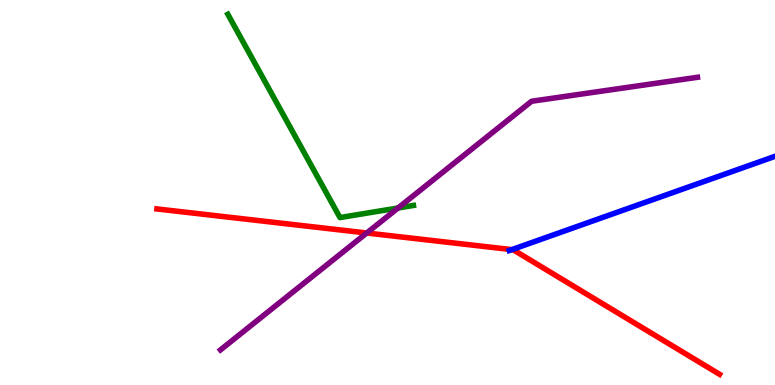[{'lines': ['blue', 'red'], 'intersections': [{'x': 6.6, 'y': 3.52}]}, {'lines': ['green', 'red'], 'intersections': []}, {'lines': ['purple', 'red'], 'intersections': [{'x': 4.73, 'y': 3.95}]}, {'lines': ['blue', 'green'], 'intersections': []}, {'lines': ['blue', 'purple'], 'intersections': []}, {'lines': ['green', 'purple'], 'intersections': [{'x': 5.14, 'y': 4.6}]}]